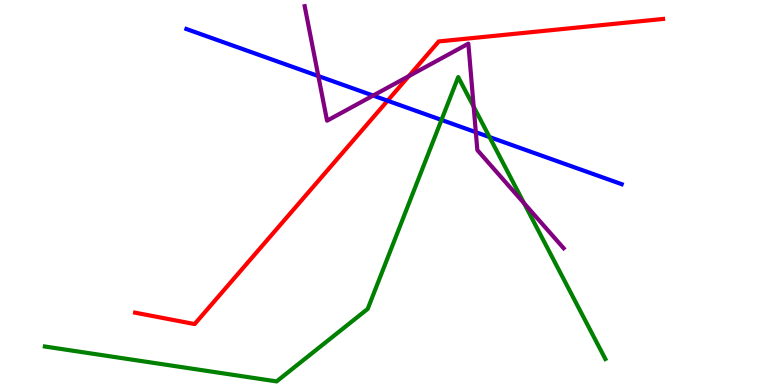[{'lines': ['blue', 'red'], 'intersections': [{'x': 5.0, 'y': 7.38}]}, {'lines': ['green', 'red'], 'intersections': []}, {'lines': ['purple', 'red'], 'intersections': [{'x': 5.28, 'y': 8.02}]}, {'lines': ['blue', 'green'], 'intersections': [{'x': 5.7, 'y': 6.88}, {'x': 6.32, 'y': 6.44}]}, {'lines': ['blue', 'purple'], 'intersections': [{'x': 4.11, 'y': 8.02}, {'x': 4.81, 'y': 7.52}, {'x': 6.14, 'y': 6.57}]}, {'lines': ['green', 'purple'], 'intersections': [{'x': 6.11, 'y': 7.23}, {'x': 6.76, 'y': 4.72}]}]